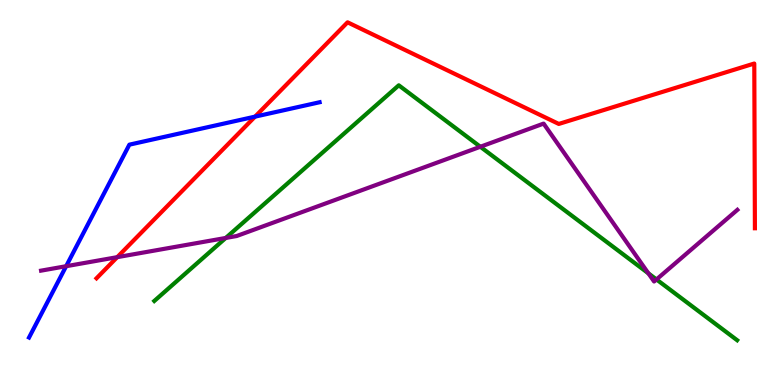[{'lines': ['blue', 'red'], 'intersections': [{'x': 3.29, 'y': 6.97}]}, {'lines': ['green', 'red'], 'intersections': []}, {'lines': ['purple', 'red'], 'intersections': [{'x': 1.51, 'y': 3.32}]}, {'lines': ['blue', 'green'], 'intersections': []}, {'lines': ['blue', 'purple'], 'intersections': [{'x': 0.853, 'y': 3.09}]}, {'lines': ['green', 'purple'], 'intersections': [{'x': 2.91, 'y': 3.82}, {'x': 6.2, 'y': 6.19}, {'x': 8.37, 'y': 2.9}, {'x': 8.47, 'y': 2.74}]}]